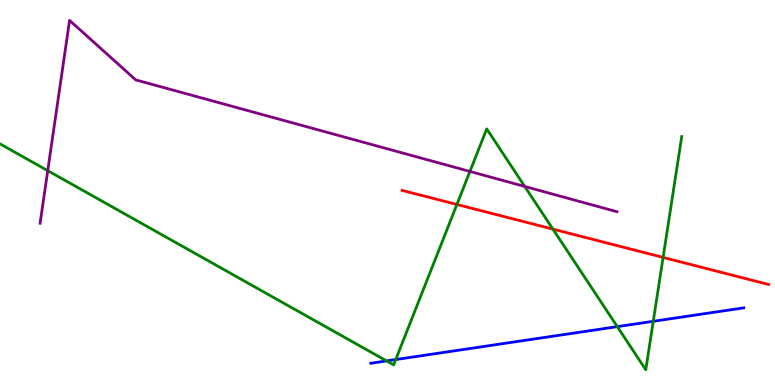[{'lines': ['blue', 'red'], 'intersections': []}, {'lines': ['green', 'red'], 'intersections': [{'x': 5.9, 'y': 4.69}, {'x': 7.13, 'y': 4.05}, {'x': 8.56, 'y': 3.31}]}, {'lines': ['purple', 'red'], 'intersections': []}, {'lines': ['blue', 'green'], 'intersections': [{'x': 4.99, 'y': 0.626}, {'x': 5.11, 'y': 0.661}, {'x': 7.97, 'y': 1.52}, {'x': 8.43, 'y': 1.65}]}, {'lines': ['blue', 'purple'], 'intersections': []}, {'lines': ['green', 'purple'], 'intersections': [{'x': 0.616, 'y': 5.57}, {'x': 6.06, 'y': 5.55}, {'x': 6.77, 'y': 5.16}]}]